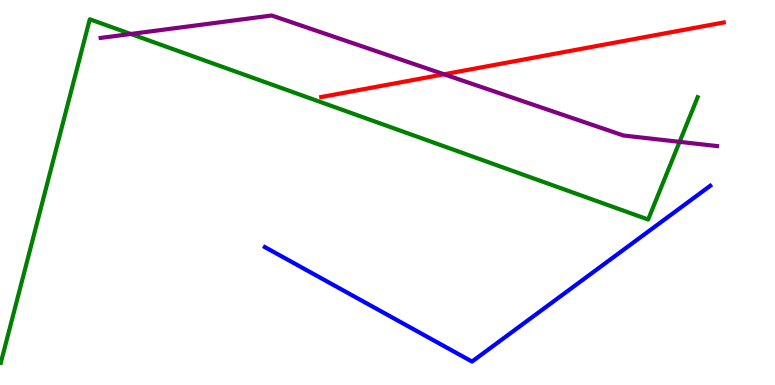[{'lines': ['blue', 'red'], 'intersections': []}, {'lines': ['green', 'red'], 'intersections': []}, {'lines': ['purple', 'red'], 'intersections': [{'x': 5.73, 'y': 8.07}]}, {'lines': ['blue', 'green'], 'intersections': []}, {'lines': ['blue', 'purple'], 'intersections': []}, {'lines': ['green', 'purple'], 'intersections': [{'x': 1.69, 'y': 9.12}, {'x': 8.77, 'y': 6.32}]}]